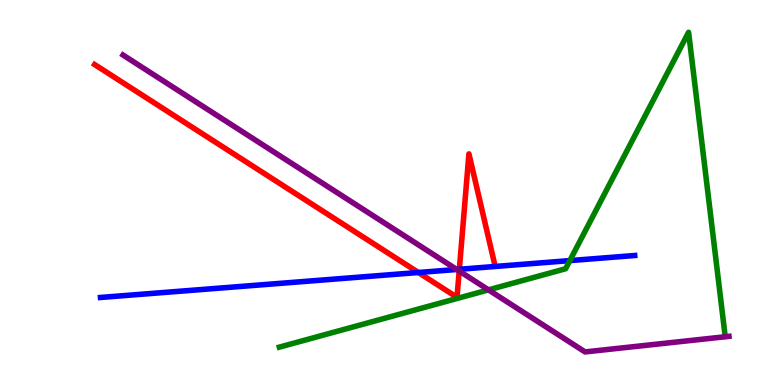[{'lines': ['blue', 'red'], 'intersections': [{'x': 5.4, 'y': 2.92}, {'x': 5.93, 'y': 3.01}]}, {'lines': ['green', 'red'], 'intersections': []}, {'lines': ['purple', 'red'], 'intersections': [{'x': 5.93, 'y': 2.96}]}, {'lines': ['blue', 'green'], 'intersections': [{'x': 7.35, 'y': 3.23}]}, {'lines': ['blue', 'purple'], 'intersections': [{'x': 5.89, 'y': 3.0}]}, {'lines': ['green', 'purple'], 'intersections': [{'x': 6.3, 'y': 2.47}]}]